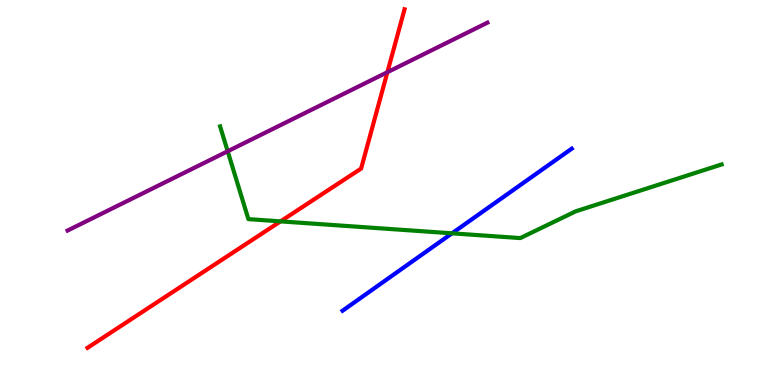[{'lines': ['blue', 'red'], 'intersections': []}, {'lines': ['green', 'red'], 'intersections': [{'x': 3.62, 'y': 4.25}]}, {'lines': ['purple', 'red'], 'intersections': [{'x': 5.0, 'y': 8.12}]}, {'lines': ['blue', 'green'], 'intersections': [{'x': 5.83, 'y': 3.94}]}, {'lines': ['blue', 'purple'], 'intersections': []}, {'lines': ['green', 'purple'], 'intersections': [{'x': 2.94, 'y': 6.07}]}]